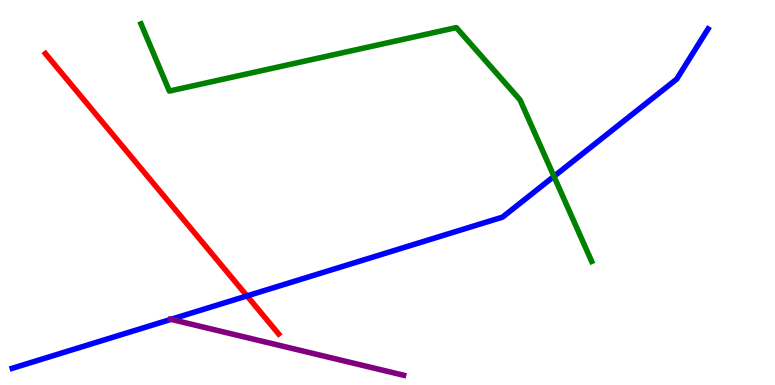[{'lines': ['blue', 'red'], 'intersections': [{'x': 3.19, 'y': 2.31}]}, {'lines': ['green', 'red'], 'intersections': []}, {'lines': ['purple', 'red'], 'intersections': []}, {'lines': ['blue', 'green'], 'intersections': [{'x': 7.15, 'y': 5.42}]}, {'lines': ['blue', 'purple'], 'intersections': [{'x': 2.21, 'y': 1.71}]}, {'lines': ['green', 'purple'], 'intersections': []}]